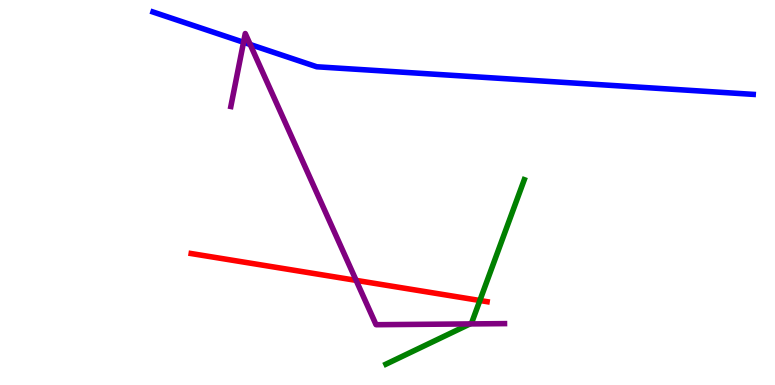[{'lines': ['blue', 'red'], 'intersections': []}, {'lines': ['green', 'red'], 'intersections': [{'x': 6.19, 'y': 2.19}]}, {'lines': ['purple', 'red'], 'intersections': [{'x': 4.6, 'y': 2.72}]}, {'lines': ['blue', 'green'], 'intersections': []}, {'lines': ['blue', 'purple'], 'intersections': [{'x': 3.14, 'y': 8.9}, {'x': 3.23, 'y': 8.84}]}, {'lines': ['green', 'purple'], 'intersections': [{'x': 6.07, 'y': 1.59}]}]